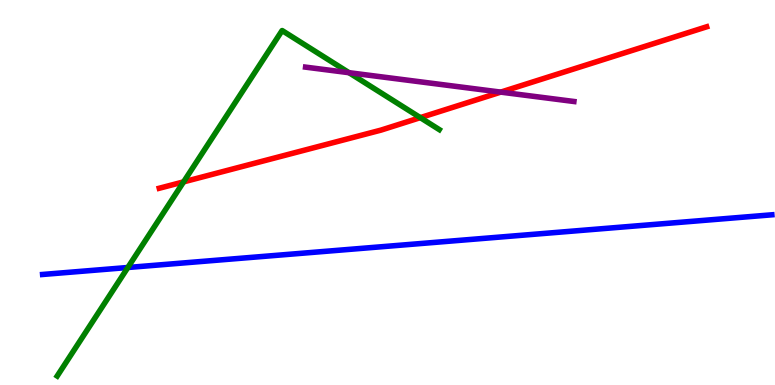[{'lines': ['blue', 'red'], 'intersections': []}, {'lines': ['green', 'red'], 'intersections': [{'x': 2.37, 'y': 5.28}, {'x': 5.42, 'y': 6.94}]}, {'lines': ['purple', 'red'], 'intersections': [{'x': 6.46, 'y': 7.61}]}, {'lines': ['blue', 'green'], 'intersections': [{'x': 1.65, 'y': 3.05}]}, {'lines': ['blue', 'purple'], 'intersections': []}, {'lines': ['green', 'purple'], 'intersections': [{'x': 4.5, 'y': 8.11}]}]